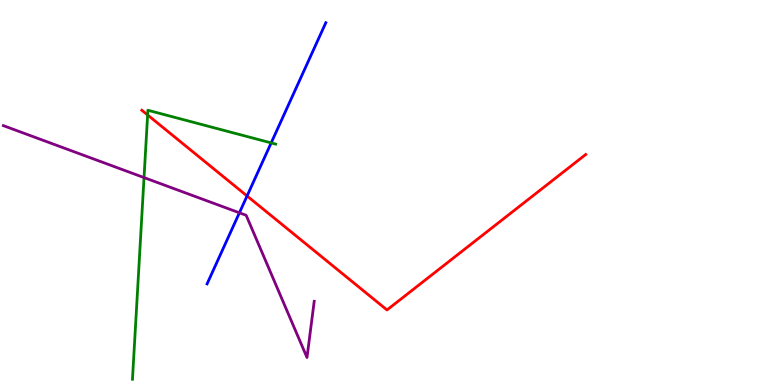[{'lines': ['blue', 'red'], 'intersections': [{'x': 3.19, 'y': 4.91}]}, {'lines': ['green', 'red'], 'intersections': [{'x': 1.9, 'y': 7.01}]}, {'lines': ['purple', 'red'], 'intersections': []}, {'lines': ['blue', 'green'], 'intersections': [{'x': 3.5, 'y': 6.29}]}, {'lines': ['blue', 'purple'], 'intersections': [{'x': 3.09, 'y': 4.47}]}, {'lines': ['green', 'purple'], 'intersections': [{'x': 1.86, 'y': 5.39}]}]